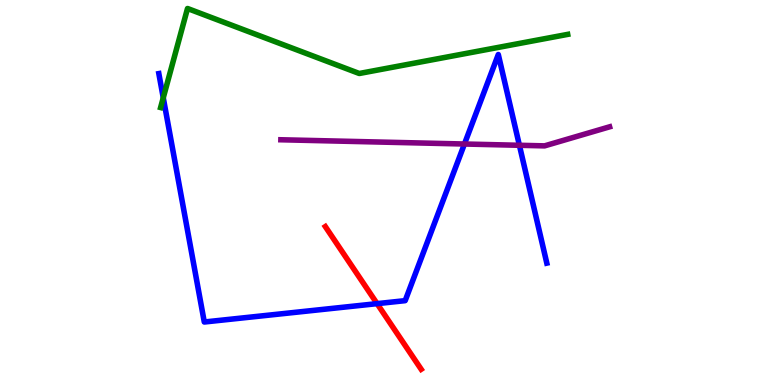[{'lines': ['blue', 'red'], 'intersections': [{'x': 4.87, 'y': 2.11}]}, {'lines': ['green', 'red'], 'intersections': []}, {'lines': ['purple', 'red'], 'intersections': []}, {'lines': ['blue', 'green'], 'intersections': [{'x': 2.11, 'y': 7.46}]}, {'lines': ['blue', 'purple'], 'intersections': [{'x': 5.99, 'y': 6.26}, {'x': 6.7, 'y': 6.23}]}, {'lines': ['green', 'purple'], 'intersections': []}]